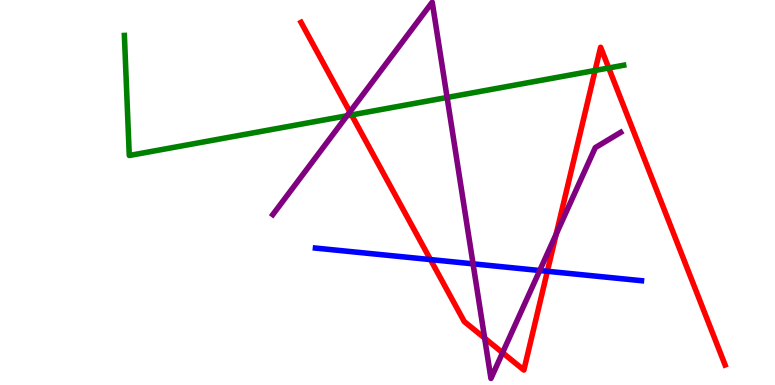[{'lines': ['blue', 'red'], 'intersections': [{'x': 5.55, 'y': 3.26}, {'x': 7.06, 'y': 2.95}]}, {'lines': ['green', 'red'], 'intersections': [{'x': 4.54, 'y': 7.01}, {'x': 7.68, 'y': 8.17}, {'x': 7.85, 'y': 8.23}]}, {'lines': ['purple', 'red'], 'intersections': [{'x': 4.51, 'y': 7.09}, {'x': 6.25, 'y': 1.22}, {'x': 6.48, 'y': 0.839}, {'x': 7.18, 'y': 3.92}]}, {'lines': ['blue', 'green'], 'intersections': []}, {'lines': ['blue', 'purple'], 'intersections': [{'x': 6.1, 'y': 3.15}, {'x': 6.96, 'y': 2.97}]}, {'lines': ['green', 'purple'], 'intersections': [{'x': 4.48, 'y': 6.99}, {'x': 5.77, 'y': 7.47}]}]